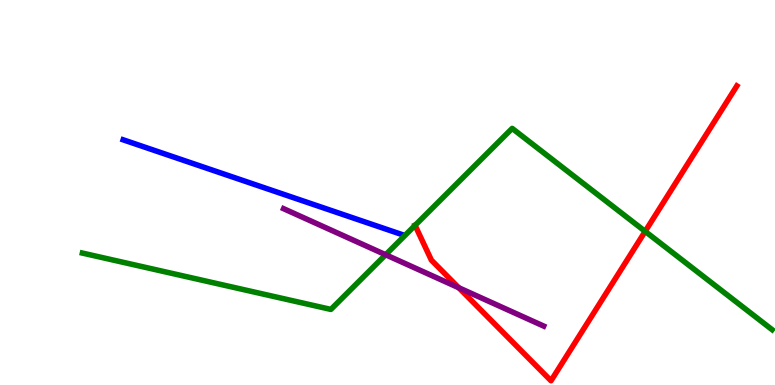[{'lines': ['blue', 'red'], 'intersections': []}, {'lines': ['green', 'red'], 'intersections': [{'x': 5.36, 'y': 4.15}, {'x': 8.32, 'y': 3.99}]}, {'lines': ['purple', 'red'], 'intersections': [{'x': 5.92, 'y': 2.53}]}, {'lines': ['blue', 'green'], 'intersections': []}, {'lines': ['blue', 'purple'], 'intersections': []}, {'lines': ['green', 'purple'], 'intersections': [{'x': 4.98, 'y': 3.38}]}]